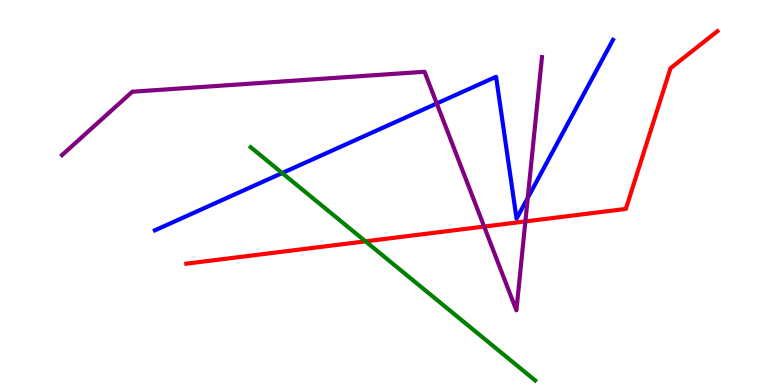[{'lines': ['blue', 'red'], 'intersections': []}, {'lines': ['green', 'red'], 'intersections': [{'x': 4.72, 'y': 3.73}]}, {'lines': ['purple', 'red'], 'intersections': [{'x': 6.25, 'y': 4.12}, {'x': 6.78, 'y': 4.25}]}, {'lines': ['blue', 'green'], 'intersections': [{'x': 3.64, 'y': 5.51}]}, {'lines': ['blue', 'purple'], 'intersections': [{'x': 5.64, 'y': 7.31}, {'x': 6.81, 'y': 4.86}]}, {'lines': ['green', 'purple'], 'intersections': []}]